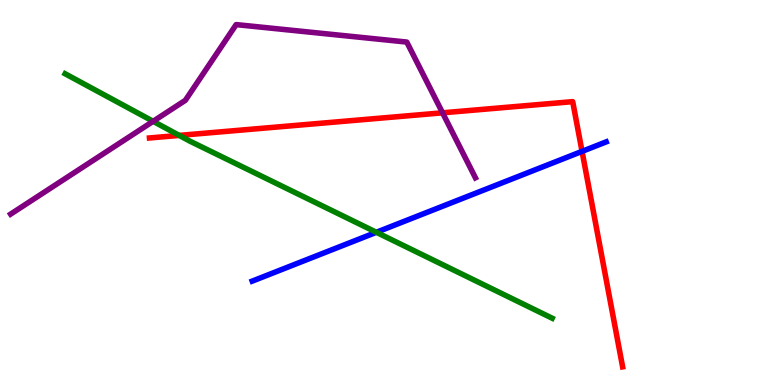[{'lines': ['blue', 'red'], 'intersections': [{'x': 7.51, 'y': 6.07}]}, {'lines': ['green', 'red'], 'intersections': [{'x': 2.31, 'y': 6.48}]}, {'lines': ['purple', 'red'], 'intersections': [{'x': 5.71, 'y': 7.07}]}, {'lines': ['blue', 'green'], 'intersections': [{'x': 4.86, 'y': 3.97}]}, {'lines': ['blue', 'purple'], 'intersections': []}, {'lines': ['green', 'purple'], 'intersections': [{'x': 1.98, 'y': 6.85}]}]